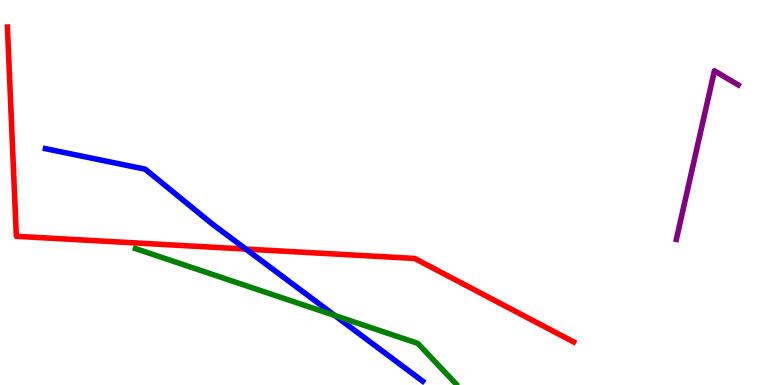[{'lines': ['blue', 'red'], 'intersections': [{'x': 3.17, 'y': 3.53}]}, {'lines': ['green', 'red'], 'intersections': []}, {'lines': ['purple', 'red'], 'intersections': []}, {'lines': ['blue', 'green'], 'intersections': [{'x': 4.32, 'y': 1.81}]}, {'lines': ['blue', 'purple'], 'intersections': []}, {'lines': ['green', 'purple'], 'intersections': []}]